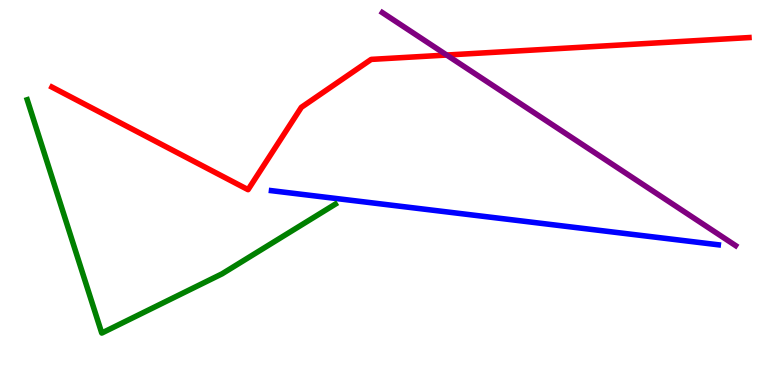[{'lines': ['blue', 'red'], 'intersections': []}, {'lines': ['green', 'red'], 'intersections': []}, {'lines': ['purple', 'red'], 'intersections': [{'x': 5.76, 'y': 8.57}]}, {'lines': ['blue', 'green'], 'intersections': []}, {'lines': ['blue', 'purple'], 'intersections': []}, {'lines': ['green', 'purple'], 'intersections': []}]